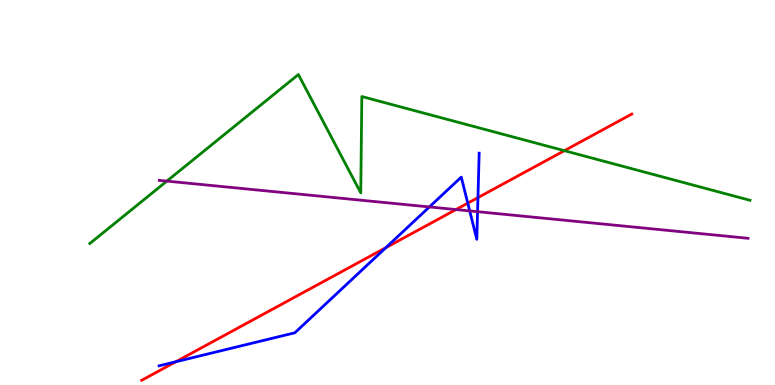[{'lines': ['blue', 'red'], 'intersections': [{'x': 2.27, 'y': 0.604}, {'x': 4.98, 'y': 3.57}, {'x': 6.04, 'y': 4.72}, {'x': 6.17, 'y': 4.87}]}, {'lines': ['green', 'red'], 'intersections': [{'x': 7.28, 'y': 6.09}]}, {'lines': ['purple', 'red'], 'intersections': [{'x': 5.88, 'y': 4.56}]}, {'lines': ['blue', 'green'], 'intersections': []}, {'lines': ['blue', 'purple'], 'intersections': [{'x': 5.54, 'y': 4.62}, {'x': 6.06, 'y': 4.52}, {'x': 6.16, 'y': 4.5}]}, {'lines': ['green', 'purple'], 'intersections': [{'x': 2.15, 'y': 5.3}]}]